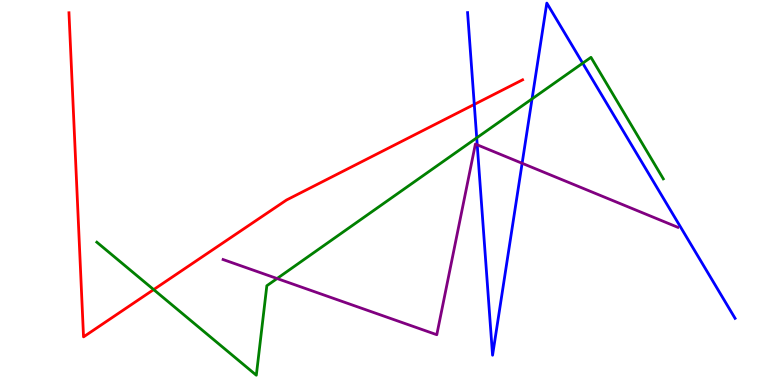[{'lines': ['blue', 'red'], 'intersections': [{'x': 6.12, 'y': 7.29}]}, {'lines': ['green', 'red'], 'intersections': [{'x': 1.98, 'y': 2.48}]}, {'lines': ['purple', 'red'], 'intersections': []}, {'lines': ['blue', 'green'], 'intersections': [{'x': 6.15, 'y': 6.42}, {'x': 6.87, 'y': 7.43}, {'x': 7.52, 'y': 8.36}]}, {'lines': ['blue', 'purple'], 'intersections': [{'x': 6.16, 'y': 6.24}, {'x': 6.74, 'y': 5.76}]}, {'lines': ['green', 'purple'], 'intersections': [{'x': 3.58, 'y': 2.77}]}]